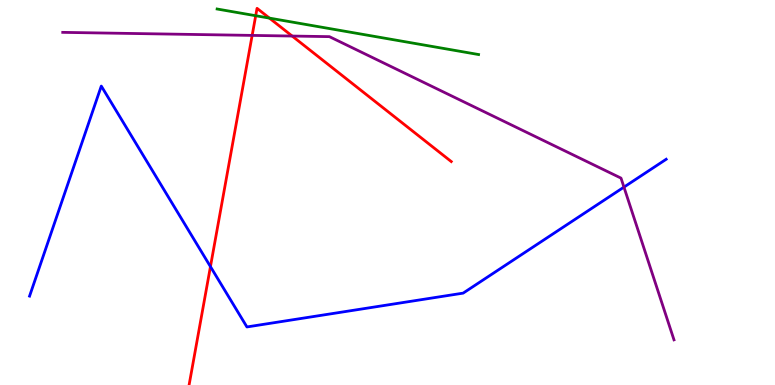[{'lines': ['blue', 'red'], 'intersections': [{'x': 2.72, 'y': 3.07}]}, {'lines': ['green', 'red'], 'intersections': [{'x': 3.3, 'y': 9.59}, {'x': 3.48, 'y': 9.53}]}, {'lines': ['purple', 'red'], 'intersections': [{'x': 3.25, 'y': 9.08}, {'x': 3.77, 'y': 9.06}]}, {'lines': ['blue', 'green'], 'intersections': []}, {'lines': ['blue', 'purple'], 'intersections': [{'x': 8.05, 'y': 5.14}]}, {'lines': ['green', 'purple'], 'intersections': []}]